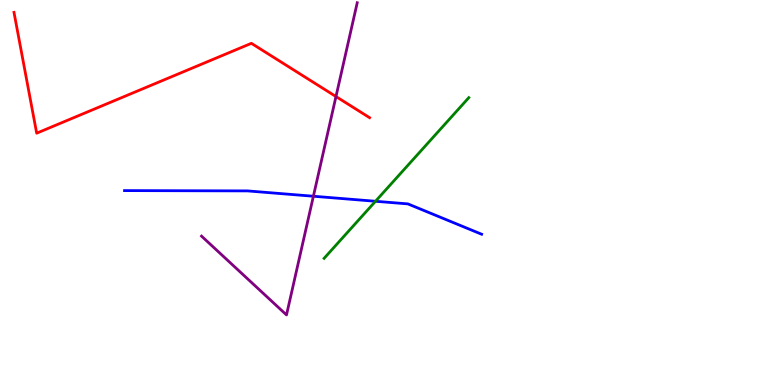[{'lines': ['blue', 'red'], 'intersections': []}, {'lines': ['green', 'red'], 'intersections': []}, {'lines': ['purple', 'red'], 'intersections': [{'x': 4.34, 'y': 7.49}]}, {'lines': ['blue', 'green'], 'intersections': [{'x': 4.85, 'y': 4.77}]}, {'lines': ['blue', 'purple'], 'intersections': [{'x': 4.04, 'y': 4.9}]}, {'lines': ['green', 'purple'], 'intersections': []}]